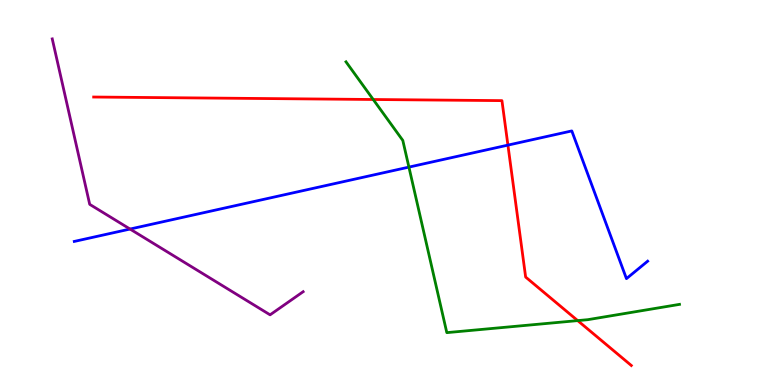[{'lines': ['blue', 'red'], 'intersections': [{'x': 6.55, 'y': 6.23}]}, {'lines': ['green', 'red'], 'intersections': [{'x': 4.82, 'y': 7.42}, {'x': 7.45, 'y': 1.67}]}, {'lines': ['purple', 'red'], 'intersections': []}, {'lines': ['blue', 'green'], 'intersections': [{'x': 5.28, 'y': 5.66}]}, {'lines': ['blue', 'purple'], 'intersections': [{'x': 1.68, 'y': 4.05}]}, {'lines': ['green', 'purple'], 'intersections': []}]